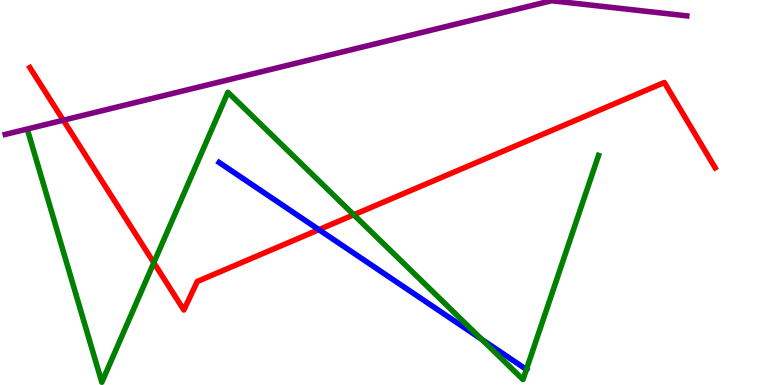[{'lines': ['blue', 'red'], 'intersections': [{'x': 4.11, 'y': 4.03}]}, {'lines': ['green', 'red'], 'intersections': [{'x': 1.98, 'y': 3.18}, {'x': 4.56, 'y': 4.42}]}, {'lines': ['purple', 'red'], 'intersections': [{'x': 0.817, 'y': 6.88}]}, {'lines': ['blue', 'green'], 'intersections': [{'x': 6.22, 'y': 1.19}, {'x': 6.79, 'y': 0.404}]}, {'lines': ['blue', 'purple'], 'intersections': []}, {'lines': ['green', 'purple'], 'intersections': []}]